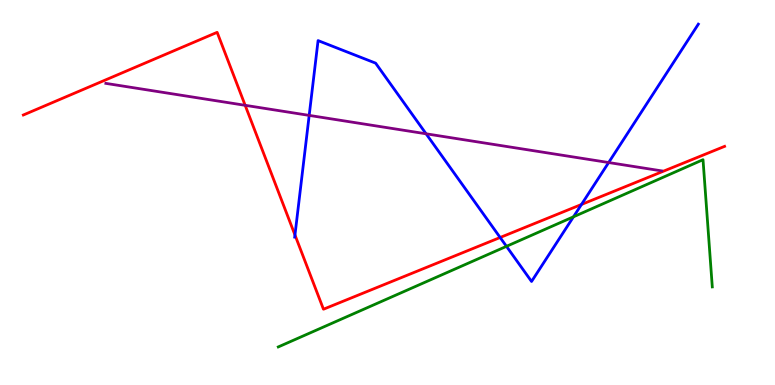[{'lines': ['blue', 'red'], 'intersections': [{'x': 3.81, 'y': 3.9}, {'x': 6.45, 'y': 3.83}, {'x': 7.5, 'y': 4.69}]}, {'lines': ['green', 'red'], 'intersections': []}, {'lines': ['purple', 'red'], 'intersections': [{'x': 3.16, 'y': 7.26}]}, {'lines': ['blue', 'green'], 'intersections': [{'x': 6.54, 'y': 3.6}, {'x': 7.4, 'y': 4.37}]}, {'lines': ['blue', 'purple'], 'intersections': [{'x': 3.99, 'y': 7.0}, {'x': 5.5, 'y': 6.52}, {'x': 7.85, 'y': 5.78}]}, {'lines': ['green', 'purple'], 'intersections': []}]